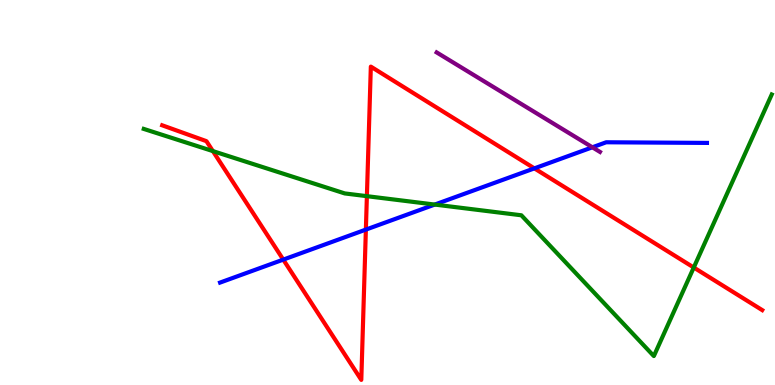[{'lines': ['blue', 'red'], 'intersections': [{'x': 3.66, 'y': 3.26}, {'x': 4.72, 'y': 4.04}, {'x': 6.9, 'y': 5.63}]}, {'lines': ['green', 'red'], 'intersections': [{'x': 2.75, 'y': 6.08}, {'x': 4.73, 'y': 4.9}, {'x': 8.95, 'y': 3.05}]}, {'lines': ['purple', 'red'], 'intersections': []}, {'lines': ['blue', 'green'], 'intersections': [{'x': 5.61, 'y': 4.69}]}, {'lines': ['blue', 'purple'], 'intersections': [{'x': 7.64, 'y': 6.17}]}, {'lines': ['green', 'purple'], 'intersections': []}]